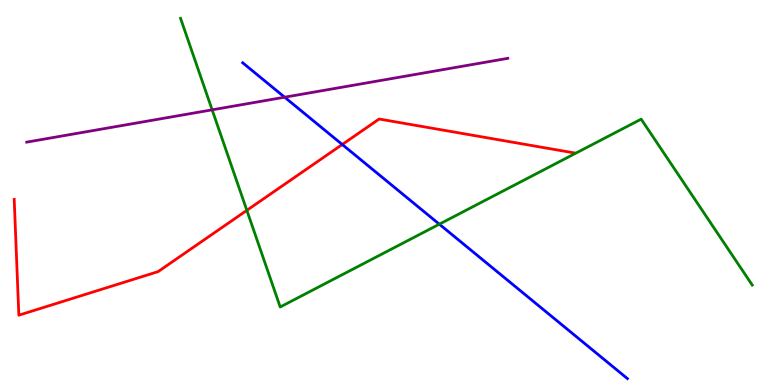[{'lines': ['blue', 'red'], 'intersections': [{'x': 4.42, 'y': 6.25}]}, {'lines': ['green', 'red'], 'intersections': [{'x': 3.19, 'y': 4.54}]}, {'lines': ['purple', 'red'], 'intersections': []}, {'lines': ['blue', 'green'], 'intersections': [{'x': 5.67, 'y': 4.18}]}, {'lines': ['blue', 'purple'], 'intersections': [{'x': 3.67, 'y': 7.48}]}, {'lines': ['green', 'purple'], 'intersections': [{'x': 2.74, 'y': 7.15}]}]